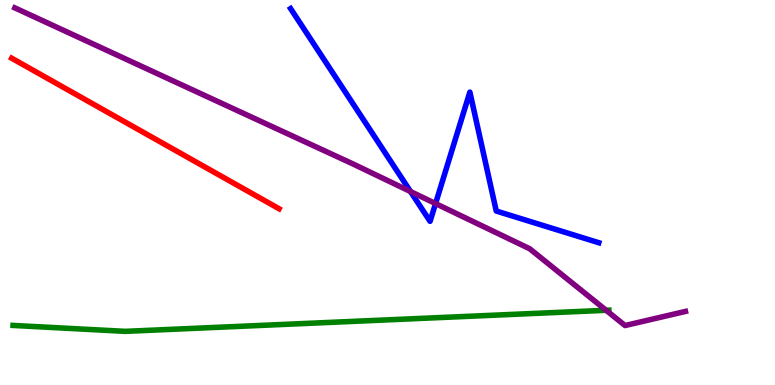[{'lines': ['blue', 'red'], 'intersections': []}, {'lines': ['green', 'red'], 'intersections': []}, {'lines': ['purple', 'red'], 'intersections': []}, {'lines': ['blue', 'green'], 'intersections': []}, {'lines': ['blue', 'purple'], 'intersections': [{'x': 5.3, 'y': 5.02}, {'x': 5.62, 'y': 4.71}]}, {'lines': ['green', 'purple'], 'intersections': [{'x': 7.82, 'y': 1.94}]}]